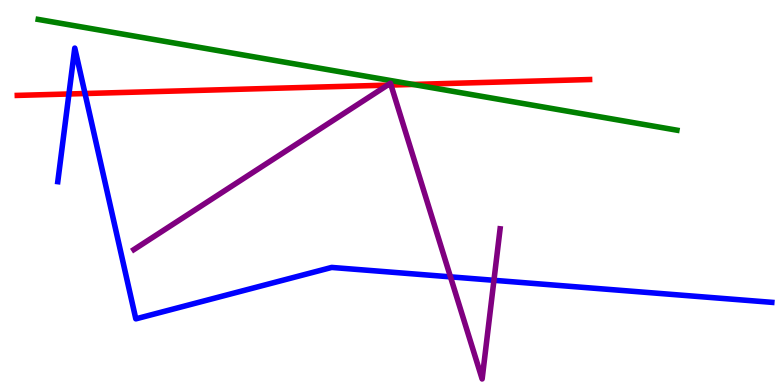[{'lines': ['blue', 'red'], 'intersections': [{'x': 0.889, 'y': 7.56}, {'x': 1.1, 'y': 7.57}]}, {'lines': ['green', 'red'], 'intersections': [{'x': 5.33, 'y': 7.81}]}, {'lines': ['purple', 'red'], 'intersections': [{'x': 5.0, 'y': 7.79}, {'x': 5.05, 'y': 7.79}]}, {'lines': ['blue', 'green'], 'intersections': []}, {'lines': ['blue', 'purple'], 'intersections': [{'x': 5.81, 'y': 2.81}, {'x': 6.37, 'y': 2.72}]}, {'lines': ['green', 'purple'], 'intersections': []}]